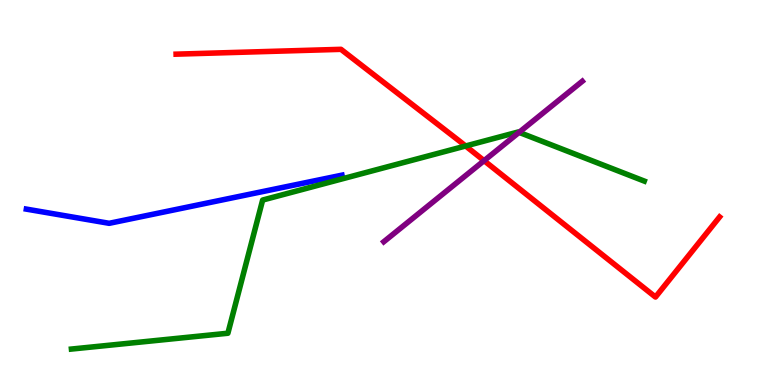[{'lines': ['blue', 'red'], 'intersections': []}, {'lines': ['green', 'red'], 'intersections': [{'x': 6.01, 'y': 6.21}]}, {'lines': ['purple', 'red'], 'intersections': [{'x': 6.25, 'y': 5.83}]}, {'lines': ['blue', 'green'], 'intersections': []}, {'lines': ['blue', 'purple'], 'intersections': []}, {'lines': ['green', 'purple'], 'intersections': [{'x': 6.7, 'y': 6.56}]}]